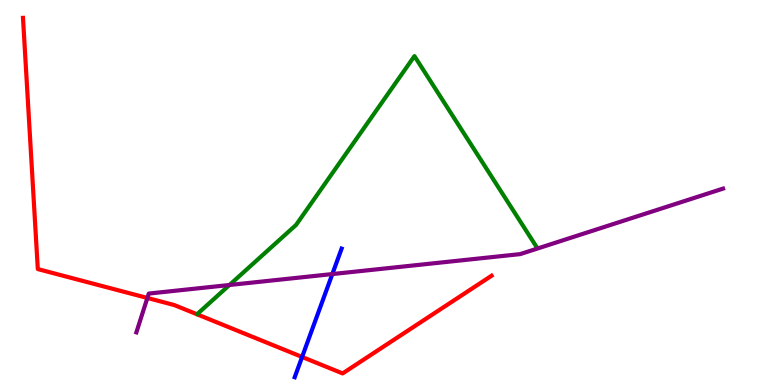[{'lines': ['blue', 'red'], 'intersections': [{'x': 3.9, 'y': 0.728}]}, {'lines': ['green', 'red'], 'intersections': []}, {'lines': ['purple', 'red'], 'intersections': [{'x': 1.9, 'y': 2.26}]}, {'lines': ['blue', 'green'], 'intersections': []}, {'lines': ['blue', 'purple'], 'intersections': [{'x': 4.29, 'y': 2.88}]}, {'lines': ['green', 'purple'], 'intersections': [{'x': 2.96, 'y': 2.6}]}]